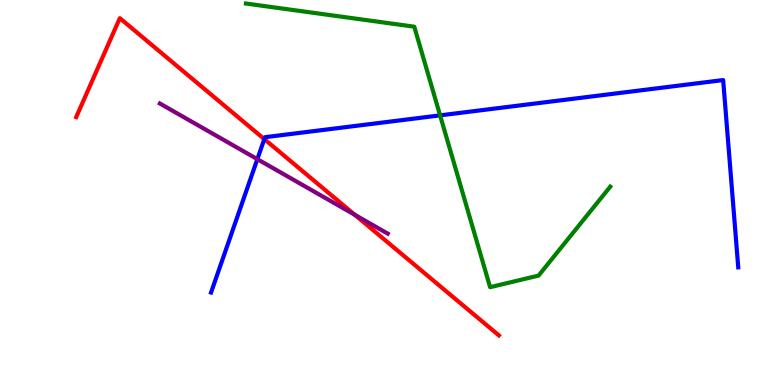[{'lines': ['blue', 'red'], 'intersections': [{'x': 3.41, 'y': 6.39}]}, {'lines': ['green', 'red'], 'intersections': []}, {'lines': ['purple', 'red'], 'intersections': [{'x': 4.58, 'y': 4.42}]}, {'lines': ['blue', 'green'], 'intersections': [{'x': 5.68, 'y': 7.0}]}, {'lines': ['blue', 'purple'], 'intersections': [{'x': 3.32, 'y': 5.87}]}, {'lines': ['green', 'purple'], 'intersections': []}]